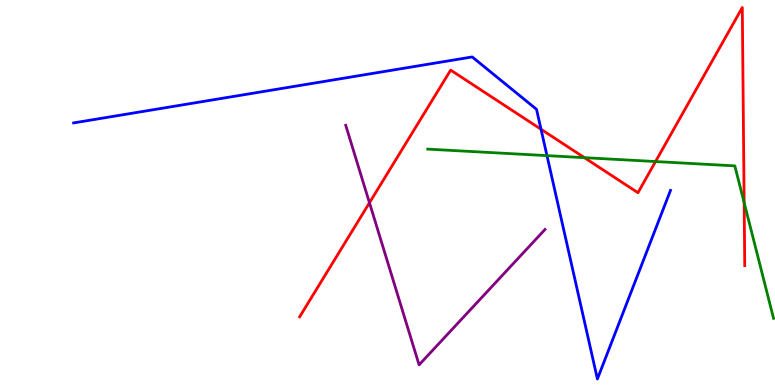[{'lines': ['blue', 'red'], 'intersections': [{'x': 6.98, 'y': 6.64}]}, {'lines': ['green', 'red'], 'intersections': [{'x': 7.54, 'y': 5.9}, {'x': 8.46, 'y': 5.8}, {'x': 9.6, 'y': 4.74}]}, {'lines': ['purple', 'red'], 'intersections': [{'x': 4.77, 'y': 4.73}]}, {'lines': ['blue', 'green'], 'intersections': [{'x': 7.06, 'y': 5.96}]}, {'lines': ['blue', 'purple'], 'intersections': []}, {'lines': ['green', 'purple'], 'intersections': []}]